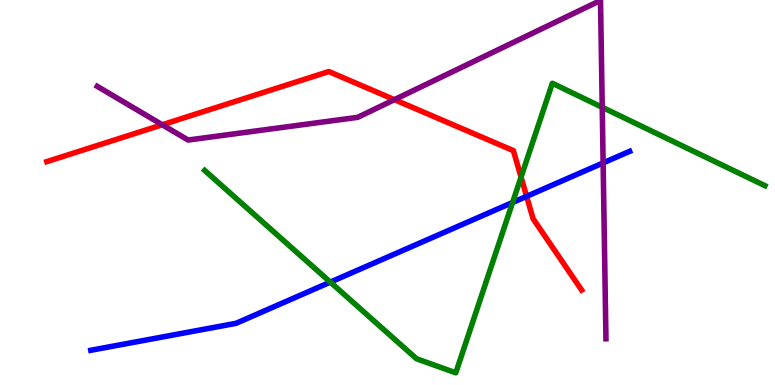[{'lines': ['blue', 'red'], 'intersections': [{'x': 6.8, 'y': 4.9}]}, {'lines': ['green', 'red'], 'intersections': [{'x': 6.72, 'y': 5.4}]}, {'lines': ['purple', 'red'], 'intersections': [{'x': 2.09, 'y': 6.76}, {'x': 5.09, 'y': 7.41}]}, {'lines': ['blue', 'green'], 'intersections': [{'x': 4.26, 'y': 2.67}, {'x': 6.61, 'y': 4.74}]}, {'lines': ['blue', 'purple'], 'intersections': [{'x': 7.78, 'y': 5.77}]}, {'lines': ['green', 'purple'], 'intersections': [{'x': 7.77, 'y': 7.21}]}]